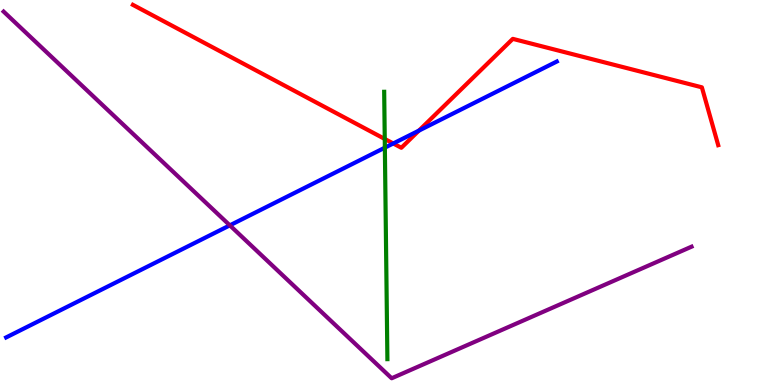[{'lines': ['blue', 'red'], 'intersections': [{'x': 5.07, 'y': 6.27}, {'x': 5.41, 'y': 6.61}]}, {'lines': ['green', 'red'], 'intersections': [{'x': 4.96, 'y': 6.39}]}, {'lines': ['purple', 'red'], 'intersections': []}, {'lines': ['blue', 'green'], 'intersections': [{'x': 4.97, 'y': 6.16}]}, {'lines': ['blue', 'purple'], 'intersections': [{'x': 2.97, 'y': 4.15}]}, {'lines': ['green', 'purple'], 'intersections': []}]